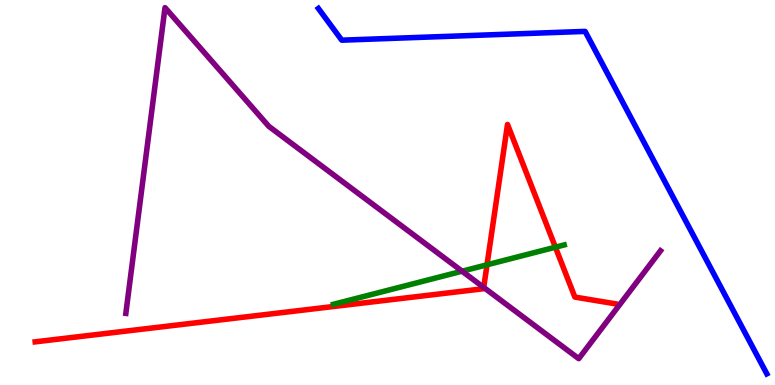[{'lines': ['blue', 'red'], 'intersections': []}, {'lines': ['green', 'red'], 'intersections': [{'x': 6.28, 'y': 3.12}, {'x': 7.17, 'y': 3.58}]}, {'lines': ['purple', 'red'], 'intersections': [{'x': 6.24, 'y': 2.53}]}, {'lines': ['blue', 'green'], 'intersections': []}, {'lines': ['blue', 'purple'], 'intersections': []}, {'lines': ['green', 'purple'], 'intersections': [{'x': 5.96, 'y': 2.96}]}]